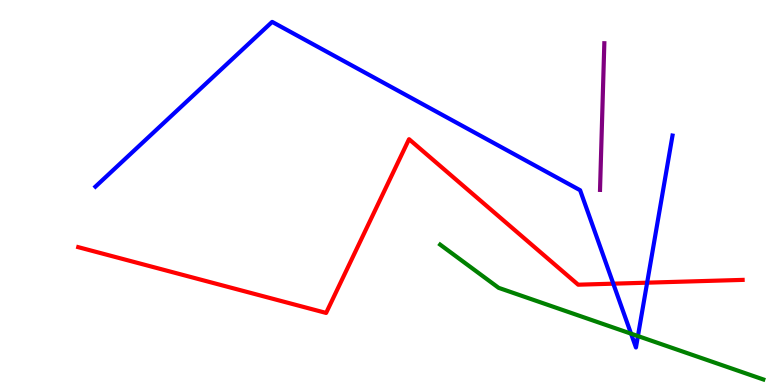[{'lines': ['blue', 'red'], 'intersections': [{'x': 7.91, 'y': 2.63}, {'x': 8.35, 'y': 2.66}]}, {'lines': ['green', 'red'], 'intersections': []}, {'lines': ['purple', 'red'], 'intersections': []}, {'lines': ['blue', 'green'], 'intersections': [{'x': 8.14, 'y': 1.33}, {'x': 8.23, 'y': 1.27}]}, {'lines': ['blue', 'purple'], 'intersections': []}, {'lines': ['green', 'purple'], 'intersections': []}]